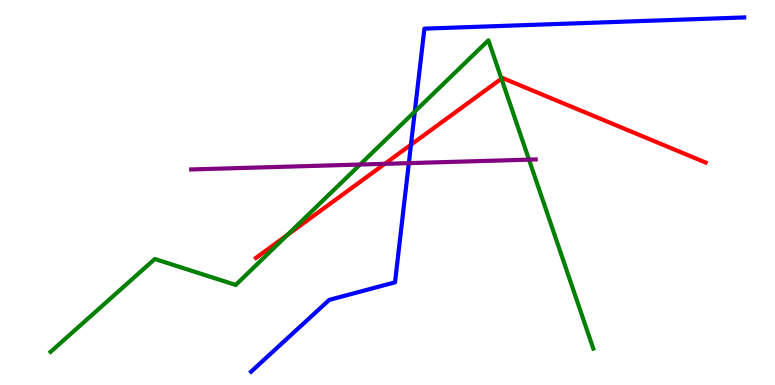[{'lines': ['blue', 'red'], 'intersections': [{'x': 5.3, 'y': 6.24}]}, {'lines': ['green', 'red'], 'intersections': [{'x': 3.71, 'y': 3.9}, {'x': 6.47, 'y': 7.96}]}, {'lines': ['purple', 'red'], 'intersections': [{'x': 4.96, 'y': 5.74}]}, {'lines': ['blue', 'green'], 'intersections': [{'x': 5.35, 'y': 7.1}]}, {'lines': ['blue', 'purple'], 'intersections': [{'x': 5.28, 'y': 5.76}]}, {'lines': ['green', 'purple'], 'intersections': [{'x': 4.65, 'y': 5.73}, {'x': 6.83, 'y': 5.85}]}]